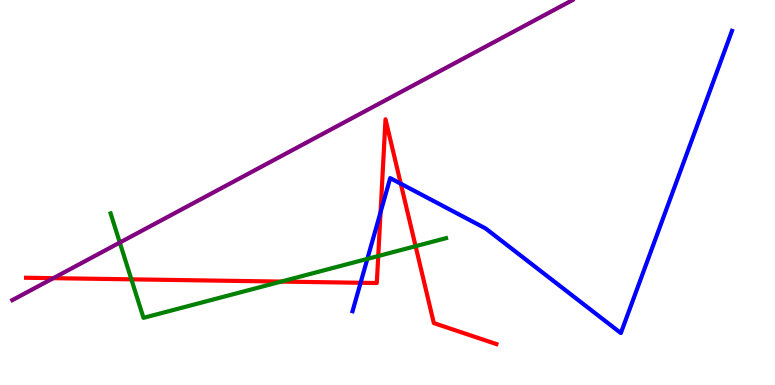[{'lines': ['blue', 'red'], 'intersections': [{'x': 4.65, 'y': 2.66}, {'x': 4.91, 'y': 4.49}, {'x': 5.17, 'y': 5.23}]}, {'lines': ['green', 'red'], 'intersections': [{'x': 1.7, 'y': 2.74}, {'x': 3.63, 'y': 2.69}, {'x': 4.88, 'y': 3.35}, {'x': 5.36, 'y': 3.61}]}, {'lines': ['purple', 'red'], 'intersections': [{'x': 0.688, 'y': 2.77}]}, {'lines': ['blue', 'green'], 'intersections': [{'x': 4.74, 'y': 3.28}]}, {'lines': ['blue', 'purple'], 'intersections': []}, {'lines': ['green', 'purple'], 'intersections': [{'x': 1.55, 'y': 3.7}]}]